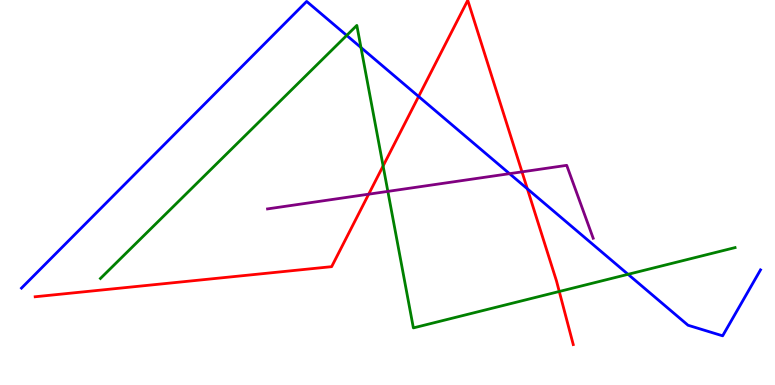[{'lines': ['blue', 'red'], 'intersections': [{'x': 5.4, 'y': 7.49}, {'x': 6.8, 'y': 5.1}]}, {'lines': ['green', 'red'], 'intersections': [{'x': 4.94, 'y': 5.69}, {'x': 7.22, 'y': 2.43}]}, {'lines': ['purple', 'red'], 'intersections': [{'x': 4.76, 'y': 4.96}, {'x': 6.74, 'y': 5.54}]}, {'lines': ['blue', 'green'], 'intersections': [{'x': 4.47, 'y': 9.08}, {'x': 4.66, 'y': 8.77}, {'x': 8.1, 'y': 2.87}]}, {'lines': ['blue', 'purple'], 'intersections': [{'x': 6.57, 'y': 5.49}]}, {'lines': ['green', 'purple'], 'intersections': [{'x': 5.0, 'y': 5.03}]}]